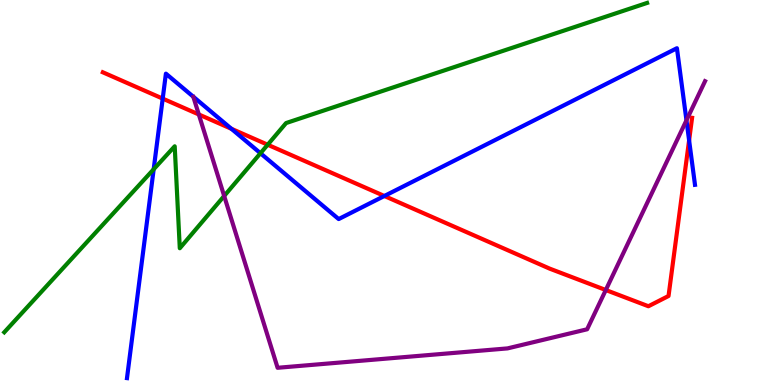[{'lines': ['blue', 'red'], 'intersections': [{'x': 2.1, 'y': 7.44}, {'x': 2.99, 'y': 6.66}, {'x': 4.96, 'y': 4.91}, {'x': 8.89, 'y': 6.35}]}, {'lines': ['green', 'red'], 'intersections': [{'x': 3.45, 'y': 6.24}]}, {'lines': ['purple', 'red'], 'intersections': [{'x': 2.57, 'y': 7.03}, {'x': 7.82, 'y': 2.47}]}, {'lines': ['blue', 'green'], 'intersections': [{'x': 1.98, 'y': 5.6}, {'x': 3.36, 'y': 6.02}]}, {'lines': ['blue', 'purple'], 'intersections': [{'x': 8.86, 'y': 6.88}]}, {'lines': ['green', 'purple'], 'intersections': [{'x': 2.89, 'y': 4.91}]}]